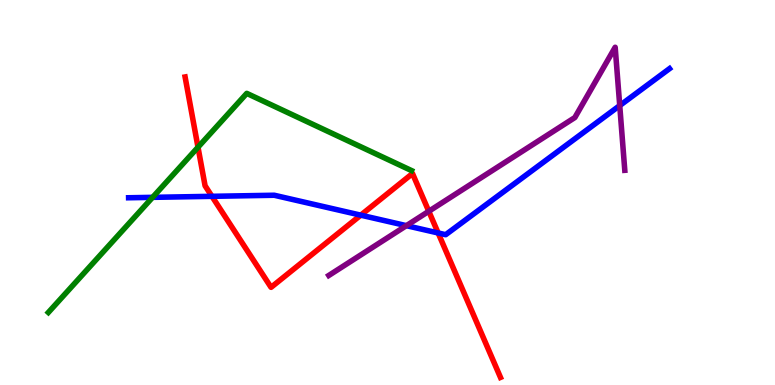[{'lines': ['blue', 'red'], 'intersections': [{'x': 2.73, 'y': 4.9}, {'x': 4.66, 'y': 4.41}, {'x': 5.65, 'y': 3.95}]}, {'lines': ['green', 'red'], 'intersections': [{'x': 2.55, 'y': 6.18}]}, {'lines': ['purple', 'red'], 'intersections': [{'x': 5.53, 'y': 4.51}]}, {'lines': ['blue', 'green'], 'intersections': [{'x': 1.97, 'y': 4.87}]}, {'lines': ['blue', 'purple'], 'intersections': [{'x': 5.24, 'y': 4.14}, {'x': 8.0, 'y': 7.26}]}, {'lines': ['green', 'purple'], 'intersections': []}]